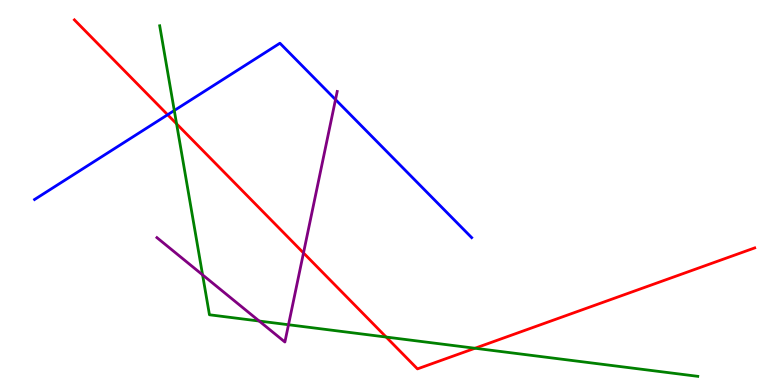[{'lines': ['blue', 'red'], 'intersections': [{'x': 2.16, 'y': 7.02}]}, {'lines': ['green', 'red'], 'intersections': [{'x': 2.28, 'y': 6.78}, {'x': 4.98, 'y': 1.25}, {'x': 6.13, 'y': 0.955}]}, {'lines': ['purple', 'red'], 'intersections': [{'x': 3.92, 'y': 3.43}]}, {'lines': ['blue', 'green'], 'intersections': [{'x': 2.25, 'y': 7.13}]}, {'lines': ['blue', 'purple'], 'intersections': [{'x': 4.33, 'y': 7.41}]}, {'lines': ['green', 'purple'], 'intersections': [{'x': 2.61, 'y': 2.86}, {'x': 3.34, 'y': 1.66}, {'x': 3.72, 'y': 1.57}]}]